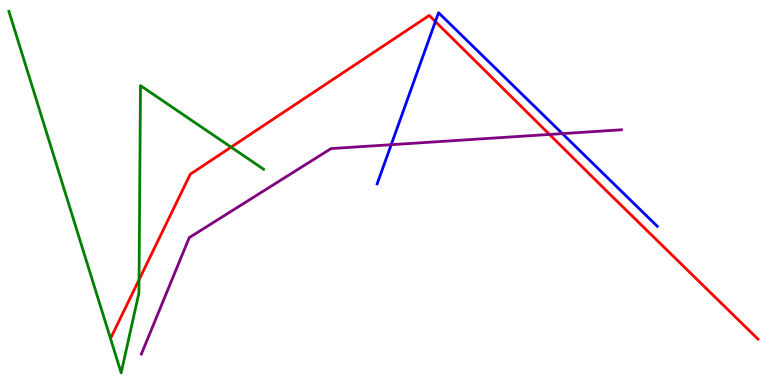[{'lines': ['blue', 'red'], 'intersections': [{'x': 5.62, 'y': 9.44}]}, {'lines': ['green', 'red'], 'intersections': [{'x': 1.79, 'y': 2.73}, {'x': 2.98, 'y': 6.18}]}, {'lines': ['purple', 'red'], 'intersections': [{'x': 7.09, 'y': 6.51}]}, {'lines': ['blue', 'green'], 'intersections': []}, {'lines': ['blue', 'purple'], 'intersections': [{'x': 5.05, 'y': 6.24}, {'x': 7.26, 'y': 6.53}]}, {'lines': ['green', 'purple'], 'intersections': []}]